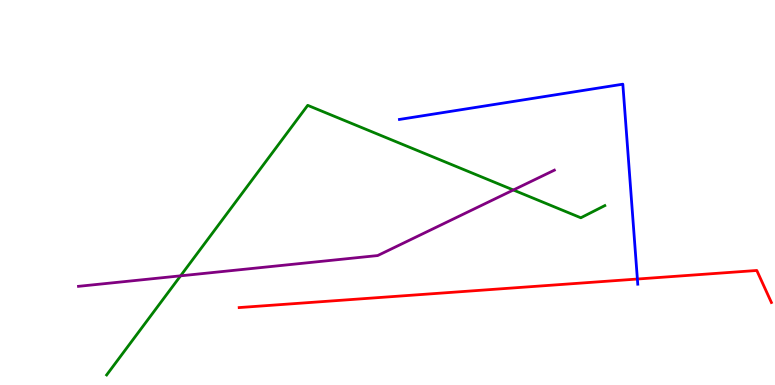[{'lines': ['blue', 'red'], 'intersections': [{'x': 8.22, 'y': 2.75}]}, {'lines': ['green', 'red'], 'intersections': []}, {'lines': ['purple', 'red'], 'intersections': []}, {'lines': ['blue', 'green'], 'intersections': []}, {'lines': ['blue', 'purple'], 'intersections': []}, {'lines': ['green', 'purple'], 'intersections': [{'x': 2.33, 'y': 2.84}, {'x': 6.62, 'y': 5.07}]}]